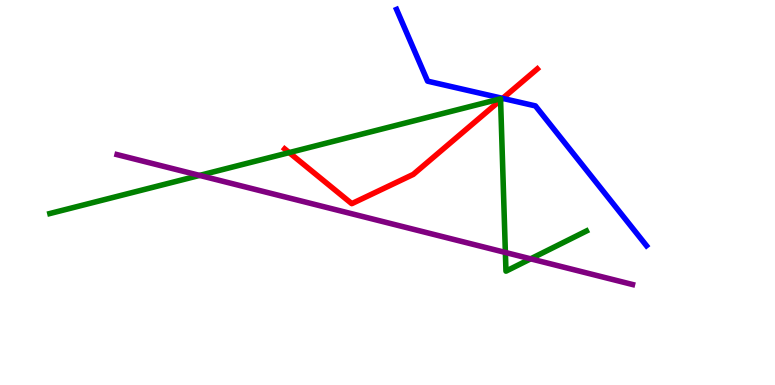[{'lines': ['blue', 'red'], 'intersections': [{'x': 6.49, 'y': 7.44}]}, {'lines': ['green', 'red'], 'intersections': [{'x': 3.73, 'y': 6.04}, {'x': 6.46, 'y': 7.4}]}, {'lines': ['purple', 'red'], 'intersections': []}, {'lines': ['blue', 'green'], 'intersections': []}, {'lines': ['blue', 'purple'], 'intersections': []}, {'lines': ['green', 'purple'], 'intersections': [{'x': 2.58, 'y': 5.44}, {'x': 6.52, 'y': 3.44}, {'x': 6.85, 'y': 3.28}]}]